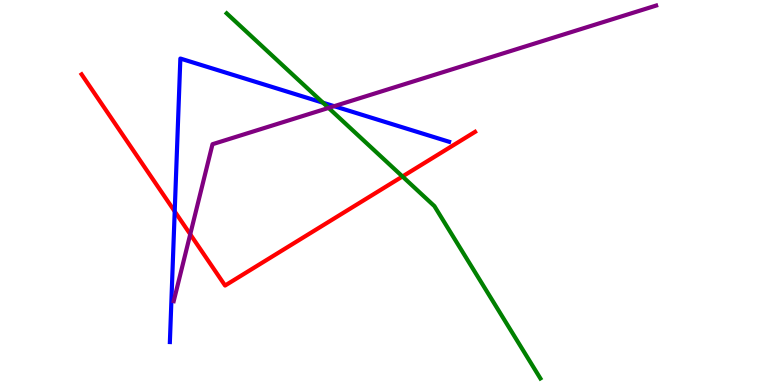[{'lines': ['blue', 'red'], 'intersections': [{'x': 2.25, 'y': 4.51}]}, {'lines': ['green', 'red'], 'intersections': [{'x': 5.19, 'y': 5.42}]}, {'lines': ['purple', 'red'], 'intersections': [{'x': 2.45, 'y': 3.92}]}, {'lines': ['blue', 'green'], 'intersections': [{'x': 4.17, 'y': 7.33}]}, {'lines': ['blue', 'purple'], 'intersections': [{'x': 4.31, 'y': 7.24}]}, {'lines': ['green', 'purple'], 'intersections': [{'x': 4.24, 'y': 7.2}]}]